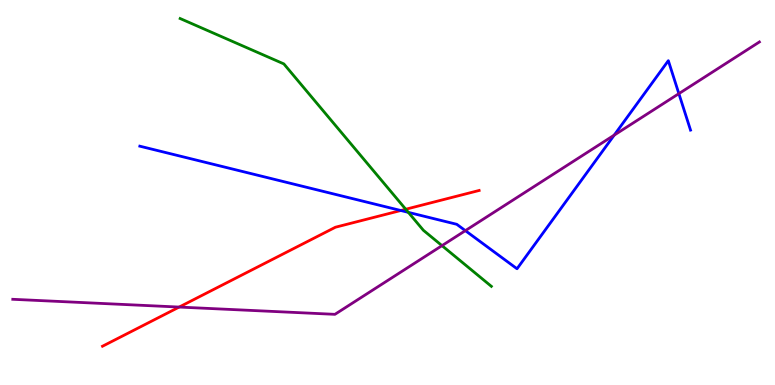[{'lines': ['blue', 'red'], 'intersections': [{'x': 5.17, 'y': 4.53}]}, {'lines': ['green', 'red'], 'intersections': [{'x': 5.24, 'y': 4.57}]}, {'lines': ['purple', 'red'], 'intersections': [{'x': 2.31, 'y': 2.02}]}, {'lines': ['blue', 'green'], 'intersections': [{'x': 5.27, 'y': 4.48}]}, {'lines': ['blue', 'purple'], 'intersections': [{'x': 6.0, 'y': 4.01}, {'x': 7.93, 'y': 6.49}, {'x': 8.76, 'y': 7.57}]}, {'lines': ['green', 'purple'], 'intersections': [{'x': 5.7, 'y': 3.62}]}]